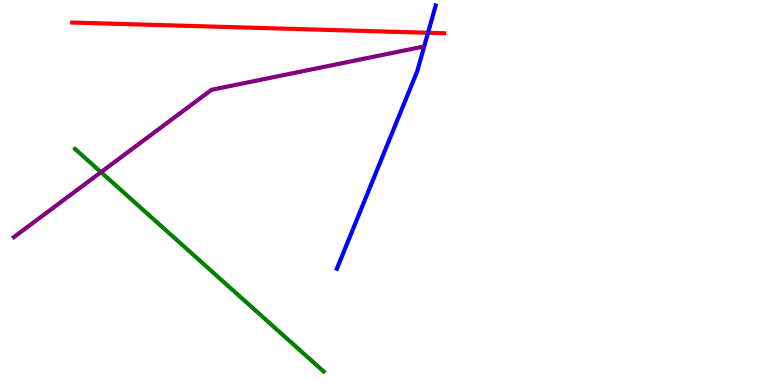[{'lines': ['blue', 'red'], 'intersections': [{'x': 5.52, 'y': 9.15}]}, {'lines': ['green', 'red'], 'intersections': []}, {'lines': ['purple', 'red'], 'intersections': []}, {'lines': ['blue', 'green'], 'intersections': []}, {'lines': ['blue', 'purple'], 'intersections': []}, {'lines': ['green', 'purple'], 'intersections': [{'x': 1.3, 'y': 5.53}]}]